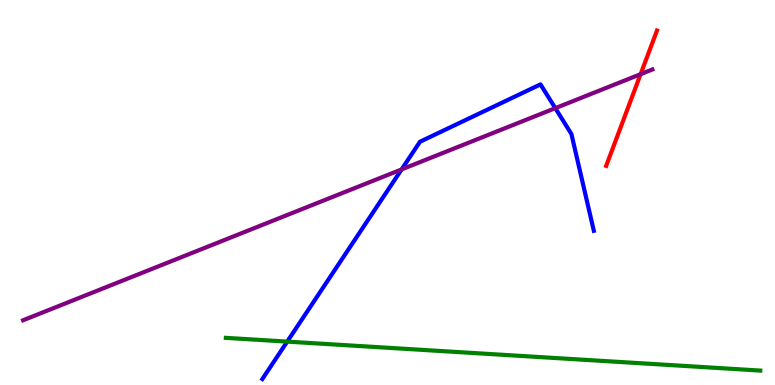[{'lines': ['blue', 'red'], 'intersections': []}, {'lines': ['green', 'red'], 'intersections': []}, {'lines': ['purple', 'red'], 'intersections': [{'x': 8.27, 'y': 8.07}]}, {'lines': ['blue', 'green'], 'intersections': [{'x': 3.71, 'y': 1.13}]}, {'lines': ['blue', 'purple'], 'intersections': [{'x': 5.18, 'y': 5.6}, {'x': 7.17, 'y': 7.19}]}, {'lines': ['green', 'purple'], 'intersections': []}]